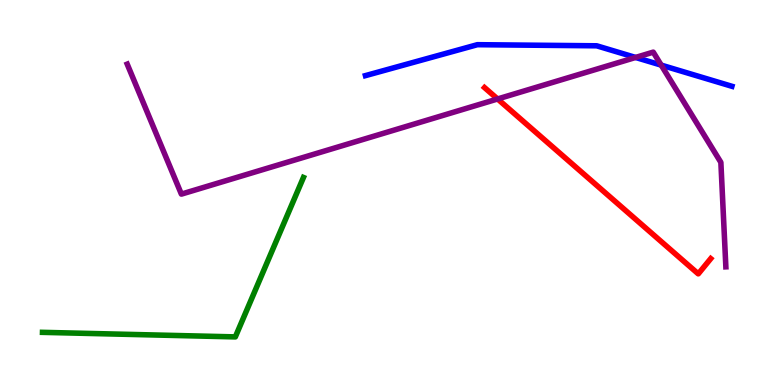[{'lines': ['blue', 'red'], 'intersections': []}, {'lines': ['green', 'red'], 'intersections': []}, {'lines': ['purple', 'red'], 'intersections': [{'x': 6.42, 'y': 7.43}]}, {'lines': ['blue', 'green'], 'intersections': []}, {'lines': ['blue', 'purple'], 'intersections': [{'x': 8.2, 'y': 8.51}, {'x': 8.53, 'y': 8.31}]}, {'lines': ['green', 'purple'], 'intersections': []}]